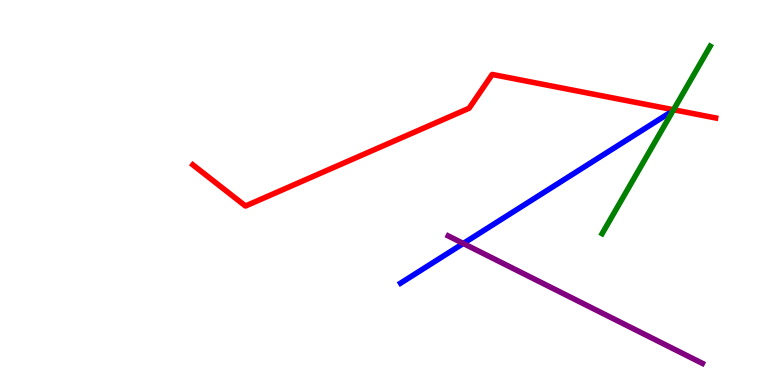[{'lines': ['blue', 'red'], 'intersections': []}, {'lines': ['green', 'red'], 'intersections': [{'x': 8.69, 'y': 7.15}]}, {'lines': ['purple', 'red'], 'intersections': []}, {'lines': ['blue', 'green'], 'intersections': []}, {'lines': ['blue', 'purple'], 'intersections': [{'x': 5.98, 'y': 3.68}]}, {'lines': ['green', 'purple'], 'intersections': []}]